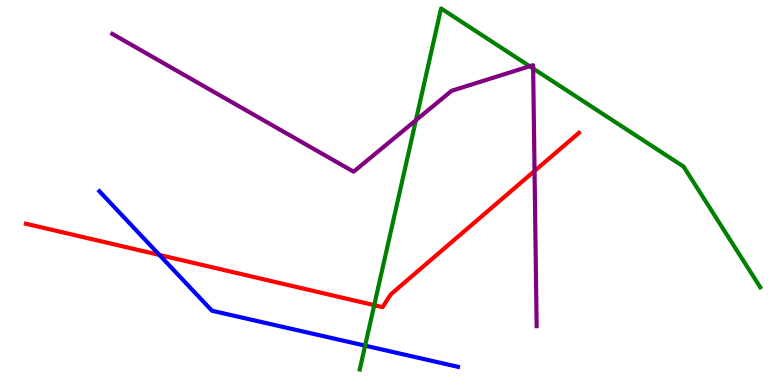[{'lines': ['blue', 'red'], 'intersections': [{'x': 2.06, 'y': 3.38}]}, {'lines': ['green', 'red'], 'intersections': [{'x': 4.83, 'y': 2.07}]}, {'lines': ['purple', 'red'], 'intersections': [{'x': 6.9, 'y': 5.56}]}, {'lines': ['blue', 'green'], 'intersections': [{'x': 4.71, 'y': 1.02}]}, {'lines': ['blue', 'purple'], 'intersections': []}, {'lines': ['green', 'purple'], 'intersections': [{'x': 5.37, 'y': 6.88}, {'x': 6.83, 'y': 8.28}, {'x': 6.88, 'y': 8.22}]}]